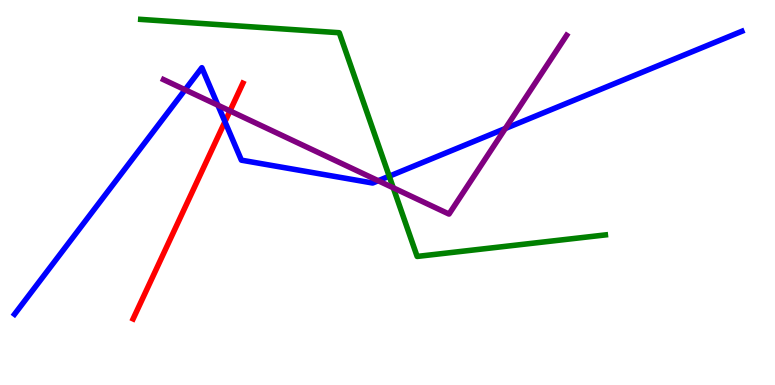[{'lines': ['blue', 'red'], 'intersections': [{'x': 2.9, 'y': 6.84}]}, {'lines': ['green', 'red'], 'intersections': []}, {'lines': ['purple', 'red'], 'intersections': [{'x': 2.97, 'y': 7.12}]}, {'lines': ['blue', 'green'], 'intersections': [{'x': 5.02, 'y': 5.42}]}, {'lines': ['blue', 'purple'], 'intersections': [{'x': 2.39, 'y': 7.67}, {'x': 2.81, 'y': 7.27}, {'x': 4.88, 'y': 5.31}, {'x': 6.52, 'y': 6.66}]}, {'lines': ['green', 'purple'], 'intersections': [{'x': 5.07, 'y': 5.12}]}]